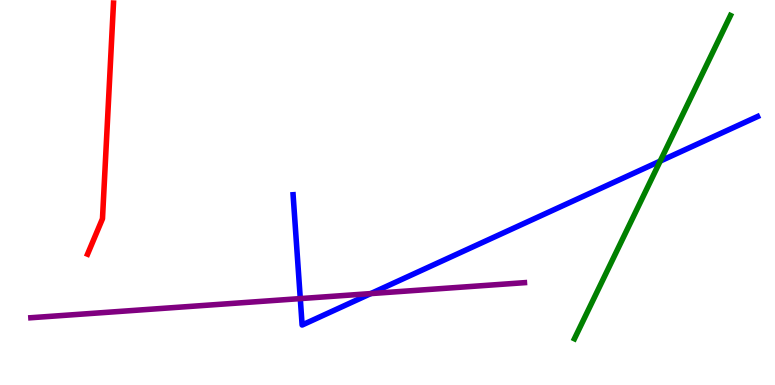[{'lines': ['blue', 'red'], 'intersections': []}, {'lines': ['green', 'red'], 'intersections': []}, {'lines': ['purple', 'red'], 'intersections': []}, {'lines': ['blue', 'green'], 'intersections': [{'x': 8.52, 'y': 5.82}]}, {'lines': ['blue', 'purple'], 'intersections': [{'x': 3.87, 'y': 2.24}, {'x': 4.78, 'y': 2.37}]}, {'lines': ['green', 'purple'], 'intersections': []}]